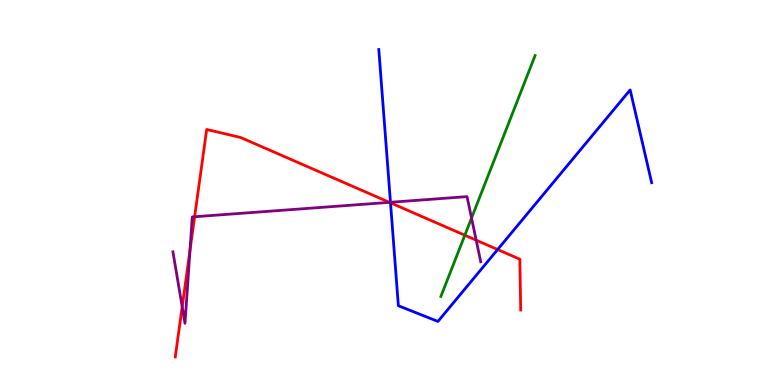[{'lines': ['blue', 'red'], 'intersections': [{'x': 5.04, 'y': 4.73}, {'x': 6.42, 'y': 3.52}]}, {'lines': ['green', 'red'], 'intersections': [{'x': 6.0, 'y': 3.89}]}, {'lines': ['purple', 'red'], 'intersections': [{'x': 2.35, 'y': 2.03}, {'x': 2.45, 'y': 3.5}, {'x': 2.51, 'y': 4.37}, {'x': 5.02, 'y': 4.74}, {'x': 6.14, 'y': 3.76}]}, {'lines': ['blue', 'green'], 'intersections': []}, {'lines': ['blue', 'purple'], 'intersections': [{'x': 5.04, 'y': 4.75}]}, {'lines': ['green', 'purple'], 'intersections': [{'x': 6.08, 'y': 4.34}]}]